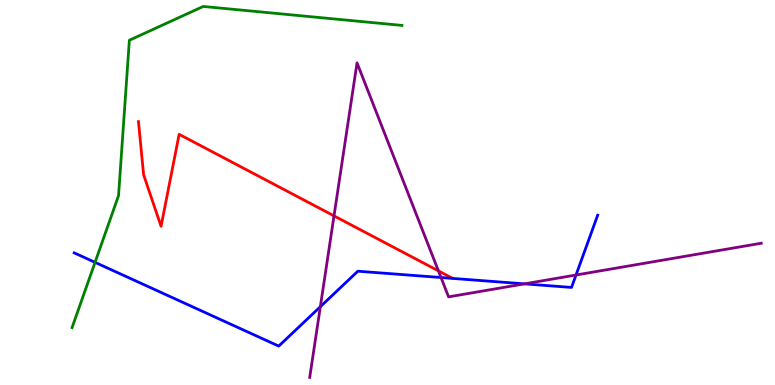[{'lines': ['blue', 'red'], 'intersections': []}, {'lines': ['green', 'red'], 'intersections': []}, {'lines': ['purple', 'red'], 'intersections': [{'x': 4.31, 'y': 4.39}, {'x': 5.66, 'y': 2.96}]}, {'lines': ['blue', 'green'], 'intersections': [{'x': 1.23, 'y': 3.19}]}, {'lines': ['blue', 'purple'], 'intersections': [{'x': 4.13, 'y': 2.03}, {'x': 5.69, 'y': 2.79}, {'x': 6.77, 'y': 2.63}, {'x': 7.43, 'y': 2.86}]}, {'lines': ['green', 'purple'], 'intersections': []}]